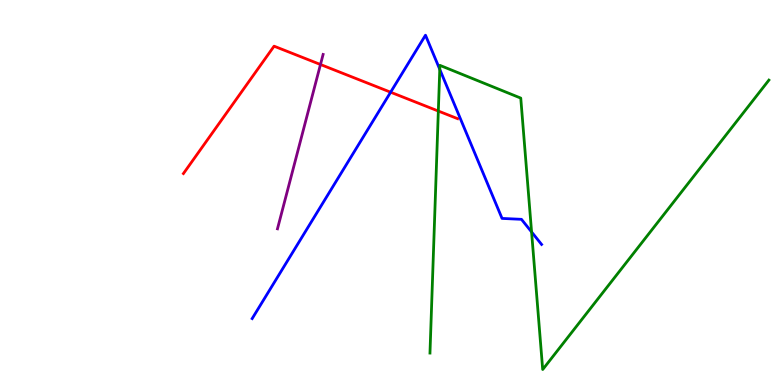[{'lines': ['blue', 'red'], 'intersections': [{'x': 5.04, 'y': 7.6}]}, {'lines': ['green', 'red'], 'intersections': [{'x': 5.66, 'y': 7.12}]}, {'lines': ['purple', 'red'], 'intersections': [{'x': 4.14, 'y': 8.32}]}, {'lines': ['blue', 'green'], 'intersections': [{'x': 5.67, 'y': 8.2}, {'x': 6.86, 'y': 3.98}]}, {'lines': ['blue', 'purple'], 'intersections': []}, {'lines': ['green', 'purple'], 'intersections': []}]